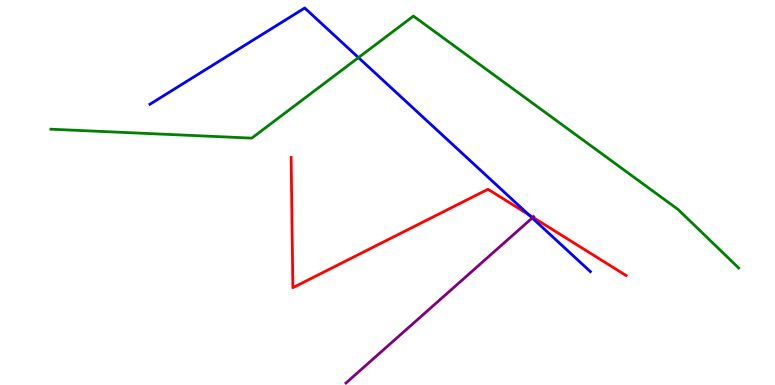[{'lines': ['blue', 'red'], 'intersections': [{'x': 6.82, 'y': 4.42}]}, {'lines': ['green', 'red'], 'intersections': []}, {'lines': ['purple', 'red'], 'intersections': [{'x': 6.88, 'y': 4.35}]}, {'lines': ['blue', 'green'], 'intersections': [{'x': 4.63, 'y': 8.5}]}, {'lines': ['blue', 'purple'], 'intersections': [{'x': 6.87, 'y': 4.34}]}, {'lines': ['green', 'purple'], 'intersections': []}]